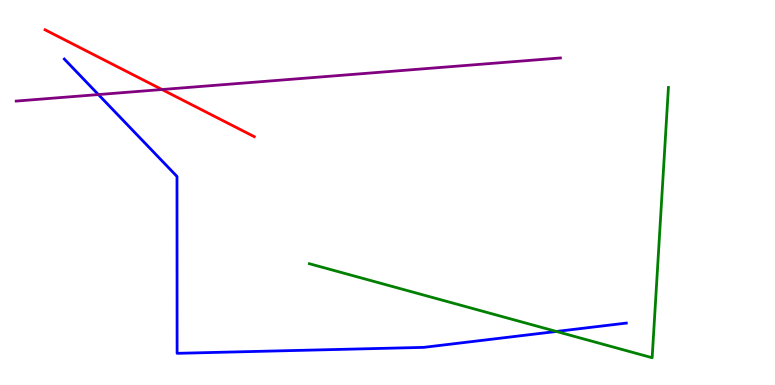[{'lines': ['blue', 'red'], 'intersections': []}, {'lines': ['green', 'red'], 'intersections': []}, {'lines': ['purple', 'red'], 'intersections': [{'x': 2.09, 'y': 7.67}]}, {'lines': ['blue', 'green'], 'intersections': [{'x': 7.18, 'y': 1.39}]}, {'lines': ['blue', 'purple'], 'intersections': [{'x': 1.27, 'y': 7.54}]}, {'lines': ['green', 'purple'], 'intersections': []}]